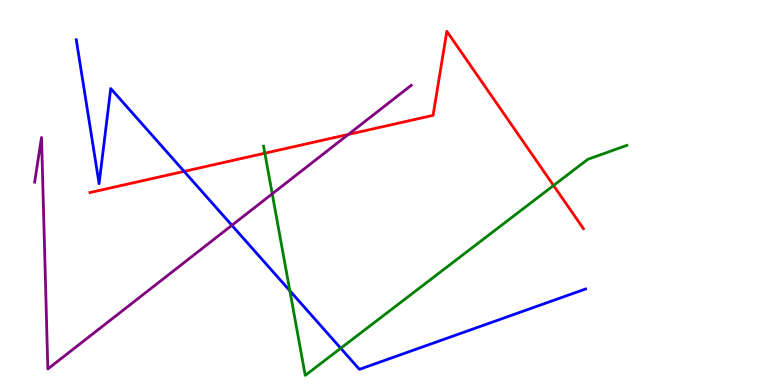[{'lines': ['blue', 'red'], 'intersections': [{'x': 2.38, 'y': 5.55}]}, {'lines': ['green', 'red'], 'intersections': [{'x': 3.42, 'y': 6.02}, {'x': 7.14, 'y': 5.18}]}, {'lines': ['purple', 'red'], 'intersections': [{'x': 4.49, 'y': 6.51}]}, {'lines': ['blue', 'green'], 'intersections': [{'x': 3.74, 'y': 2.45}, {'x': 4.4, 'y': 0.955}]}, {'lines': ['blue', 'purple'], 'intersections': [{'x': 2.99, 'y': 4.15}]}, {'lines': ['green', 'purple'], 'intersections': [{'x': 3.51, 'y': 4.97}]}]